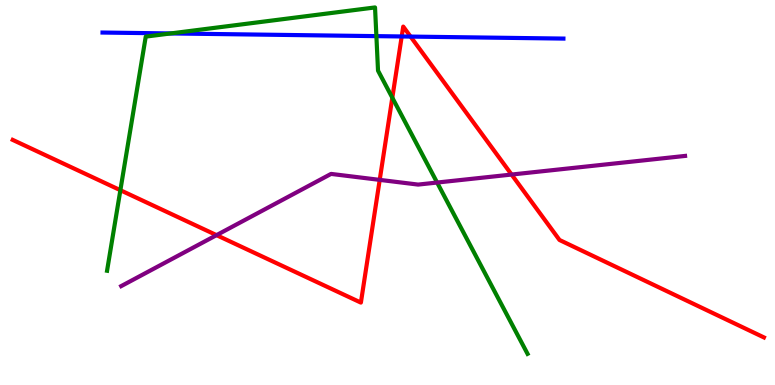[{'lines': ['blue', 'red'], 'intersections': [{'x': 5.18, 'y': 9.05}, {'x': 5.3, 'y': 9.05}]}, {'lines': ['green', 'red'], 'intersections': [{'x': 1.55, 'y': 5.06}, {'x': 5.06, 'y': 7.46}]}, {'lines': ['purple', 'red'], 'intersections': [{'x': 2.79, 'y': 3.89}, {'x': 4.9, 'y': 5.33}, {'x': 6.6, 'y': 5.47}]}, {'lines': ['blue', 'green'], 'intersections': [{'x': 2.2, 'y': 9.13}, {'x': 4.86, 'y': 9.06}]}, {'lines': ['blue', 'purple'], 'intersections': []}, {'lines': ['green', 'purple'], 'intersections': [{'x': 5.64, 'y': 5.26}]}]